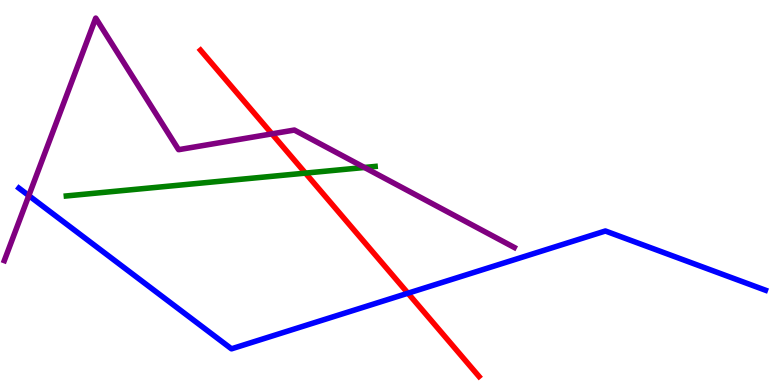[{'lines': ['blue', 'red'], 'intersections': [{'x': 5.26, 'y': 2.38}]}, {'lines': ['green', 'red'], 'intersections': [{'x': 3.94, 'y': 5.5}]}, {'lines': ['purple', 'red'], 'intersections': [{'x': 3.51, 'y': 6.52}]}, {'lines': ['blue', 'green'], 'intersections': []}, {'lines': ['blue', 'purple'], 'intersections': [{'x': 0.372, 'y': 4.92}]}, {'lines': ['green', 'purple'], 'intersections': [{'x': 4.7, 'y': 5.65}]}]